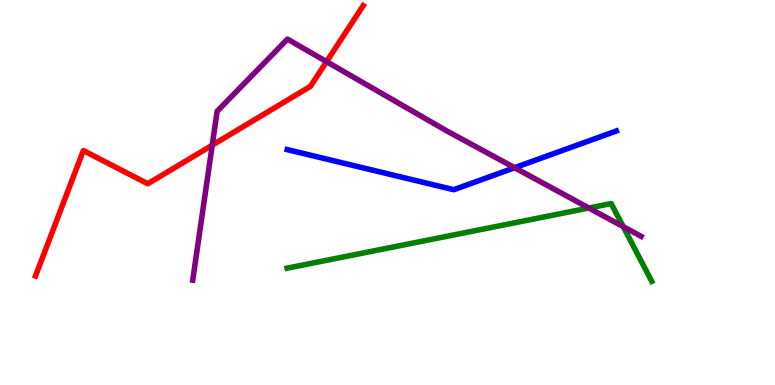[{'lines': ['blue', 'red'], 'intersections': []}, {'lines': ['green', 'red'], 'intersections': []}, {'lines': ['purple', 'red'], 'intersections': [{'x': 2.74, 'y': 6.23}, {'x': 4.21, 'y': 8.4}]}, {'lines': ['blue', 'green'], 'intersections': []}, {'lines': ['blue', 'purple'], 'intersections': [{'x': 6.64, 'y': 5.64}]}, {'lines': ['green', 'purple'], 'intersections': [{'x': 7.6, 'y': 4.6}, {'x': 8.04, 'y': 4.11}]}]